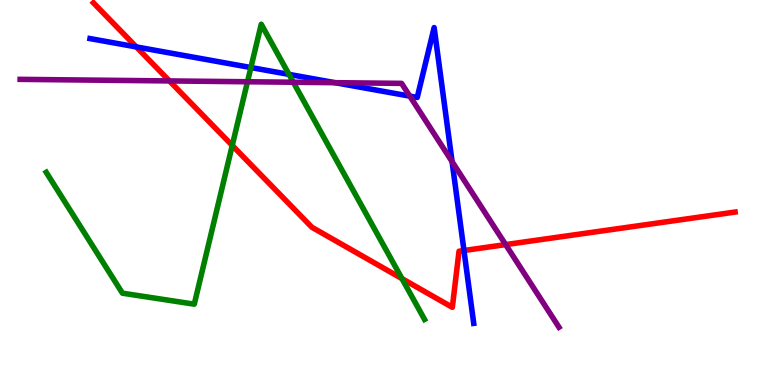[{'lines': ['blue', 'red'], 'intersections': [{'x': 1.76, 'y': 8.78}, {'x': 5.99, 'y': 3.49}]}, {'lines': ['green', 'red'], 'intersections': [{'x': 3.0, 'y': 6.22}, {'x': 5.19, 'y': 2.76}]}, {'lines': ['purple', 'red'], 'intersections': [{'x': 2.19, 'y': 7.9}, {'x': 6.52, 'y': 3.65}]}, {'lines': ['blue', 'green'], 'intersections': [{'x': 3.24, 'y': 8.25}, {'x': 3.73, 'y': 8.07}]}, {'lines': ['blue', 'purple'], 'intersections': [{'x': 4.32, 'y': 7.85}, {'x': 5.29, 'y': 7.5}, {'x': 5.83, 'y': 5.8}]}, {'lines': ['green', 'purple'], 'intersections': [{'x': 3.19, 'y': 7.88}, {'x': 3.78, 'y': 7.86}]}]